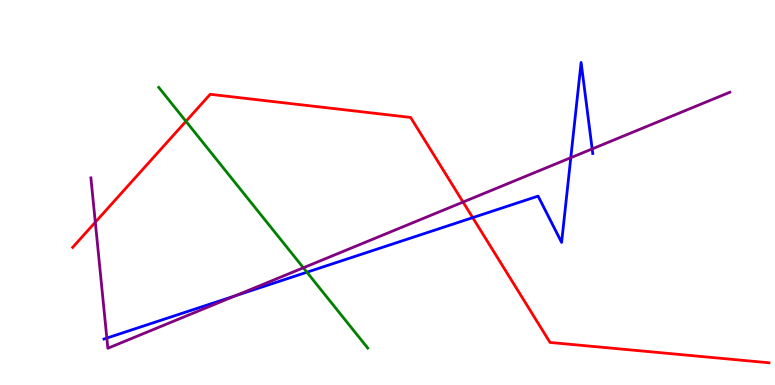[{'lines': ['blue', 'red'], 'intersections': [{'x': 6.1, 'y': 4.35}]}, {'lines': ['green', 'red'], 'intersections': [{'x': 2.4, 'y': 6.85}]}, {'lines': ['purple', 'red'], 'intersections': [{'x': 1.23, 'y': 4.23}, {'x': 5.97, 'y': 4.75}]}, {'lines': ['blue', 'green'], 'intersections': [{'x': 3.96, 'y': 2.93}]}, {'lines': ['blue', 'purple'], 'intersections': [{'x': 1.38, 'y': 1.22}, {'x': 3.04, 'y': 2.32}, {'x': 7.36, 'y': 5.9}, {'x': 7.64, 'y': 6.13}]}, {'lines': ['green', 'purple'], 'intersections': [{'x': 3.91, 'y': 3.04}]}]